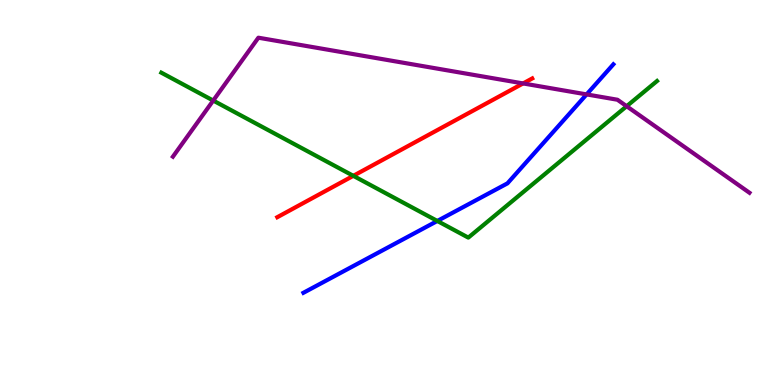[{'lines': ['blue', 'red'], 'intersections': []}, {'lines': ['green', 'red'], 'intersections': [{'x': 4.56, 'y': 5.43}]}, {'lines': ['purple', 'red'], 'intersections': [{'x': 6.75, 'y': 7.83}]}, {'lines': ['blue', 'green'], 'intersections': [{'x': 5.64, 'y': 4.26}]}, {'lines': ['blue', 'purple'], 'intersections': [{'x': 7.57, 'y': 7.55}]}, {'lines': ['green', 'purple'], 'intersections': [{'x': 2.75, 'y': 7.39}, {'x': 8.09, 'y': 7.24}]}]